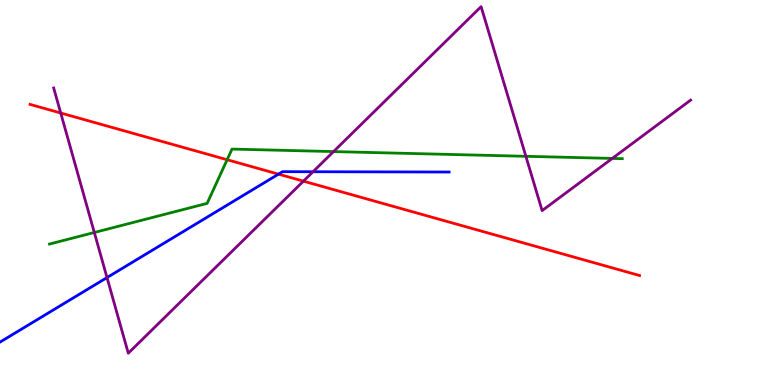[{'lines': ['blue', 'red'], 'intersections': [{'x': 3.59, 'y': 5.48}]}, {'lines': ['green', 'red'], 'intersections': [{'x': 2.93, 'y': 5.85}]}, {'lines': ['purple', 'red'], 'intersections': [{'x': 0.783, 'y': 7.06}, {'x': 3.92, 'y': 5.29}]}, {'lines': ['blue', 'green'], 'intersections': []}, {'lines': ['blue', 'purple'], 'intersections': [{'x': 1.38, 'y': 2.79}, {'x': 4.04, 'y': 5.54}]}, {'lines': ['green', 'purple'], 'intersections': [{'x': 1.22, 'y': 3.96}, {'x': 4.3, 'y': 6.06}, {'x': 6.79, 'y': 5.94}, {'x': 7.9, 'y': 5.89}]}]